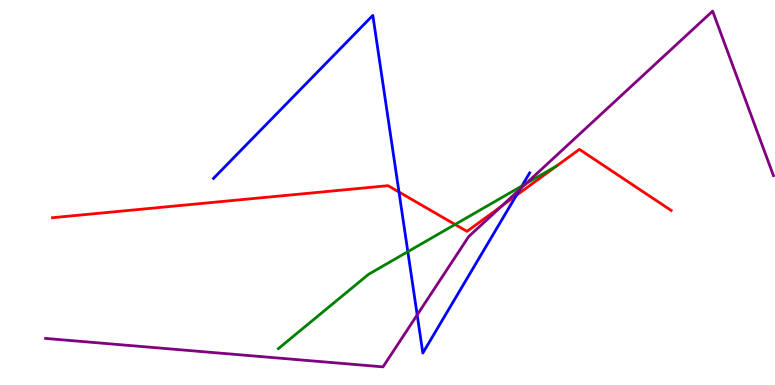[{'lines': ['blue', 'red'], 'intersections': [{'x': 5.15, 'y': 5.01}, {'x': 6.66, 'y': 4.93}]}, {'lines': ['green', 'red'], 'intersections': [{'x': 5.87, 'y': 4.17}]}, {'lines': ['purple', 'red'], 'intersections': [{'x': 6.48, 'y': 4.65}]}, {'lines': ['blue', 'green'], 'intersections': [{'x': 5.26, 'y': 3.46}, {'x': 6.73, 'y': 5.17}]}, {'lines': ['blue', 'purple'], 'intersections': [{'x': 5.38, 'y': 1.82}, {'x': 6.71, 'y': 5.09}]}, {'lines': ['green', 'purple'], 'intersections': [{'x': 6.79, 'y': 5.23}]}]